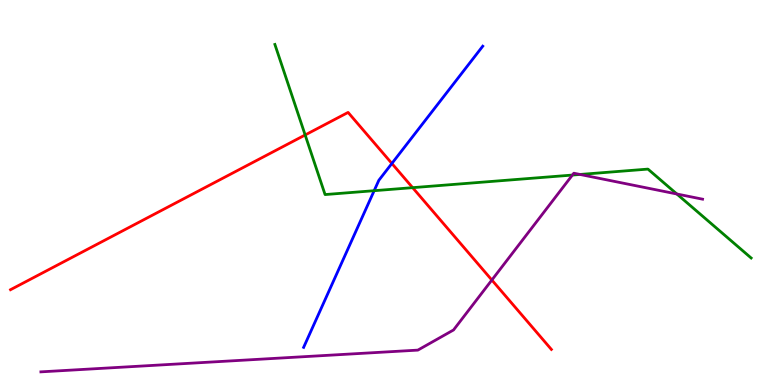[{'lines': ['blue', 'red'], 'intersections': [{'x': 5.06, 'y': 5.75}]}, {'lines': ['green', 'red'], 'intersections': [{'x': 3.94, 'y': 6.49}, {'x': 5.32, 'y': 5.13}]}, {'lines': ['purple', 'red'], 'intersections': [{'x': 6.35, 'y': 2.73}]}, {'lines': ['blue', 'green'], 'intersections': [{'x': 4.83, 'y': 5.05}]}, {'lines': ['blue', 'purple'], 'intersections': []}, {'lines': ['green', 'purple'], 'intersections': [{'x': 7.39, 'y': 5.45}, {'x': 7.48, 'y': 5.47}, {'x': 8.73, 'y': 4.96}]}]